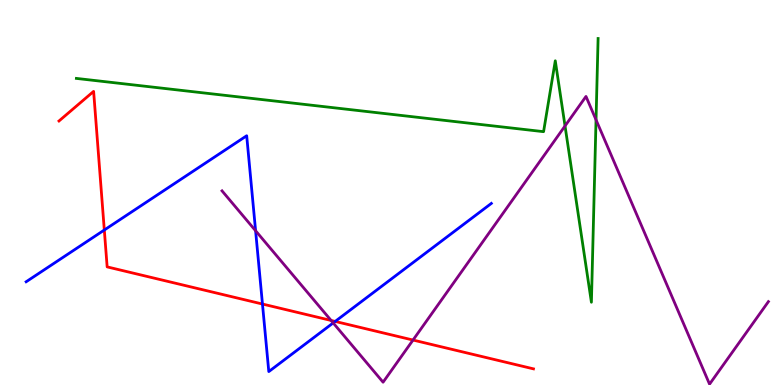[{'lines': ['blue', 'red'], 'intersections': [{'x': 1.35, 'y': 4.03}, {'x': 3.39, 'y': 2.1}, {'x': 4.32, 'y': 1.65}]}, {'lines': ['green', 'red'], 'intersections': []}, {'lines': ['purple', 'red'], 'intersections': [{'x': 4.27, 'y': 1.68}, {'x': 5.33, 'y': 1.17}]}, {'lines': ['blue', 'green'], 'intersections': []}, {'lines': ['blue', 'purple'], 'intersections': [{'x': 3.3, 'y': 4.01}, {'x': 4.3, 'y': 1.61}]}, {'lines': ['green', 'purple'], 'intersections': [{'x': 7.29, 'y': 6.73}, {'x': 7.69, 'y': 6.89}]}]